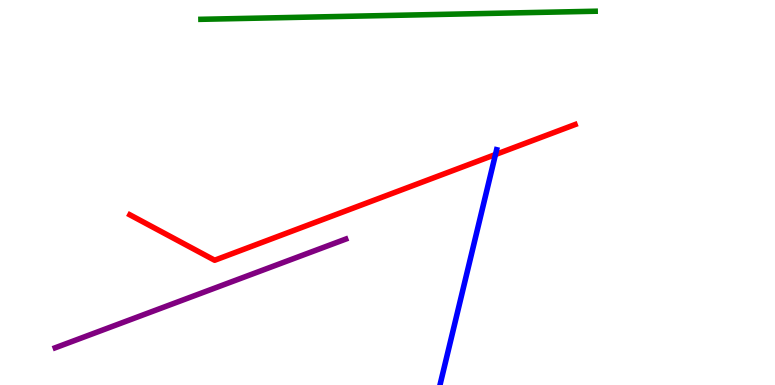[{'lines': ['blue', 'red'], 'intersections': [{'x': 6.39, 'y': 5.99}]}, {'lines': ['green', 'red'], 'intersections': []}, {'lines': ['purple', 'red'], 'intersections': []}, {'lines': ['blue', 'green'], 'intersections': []}, {'lines': ['blue', 'purple'], 'intersections': []}, {'lines': ['green', 'purple'], 'intersections': []}]